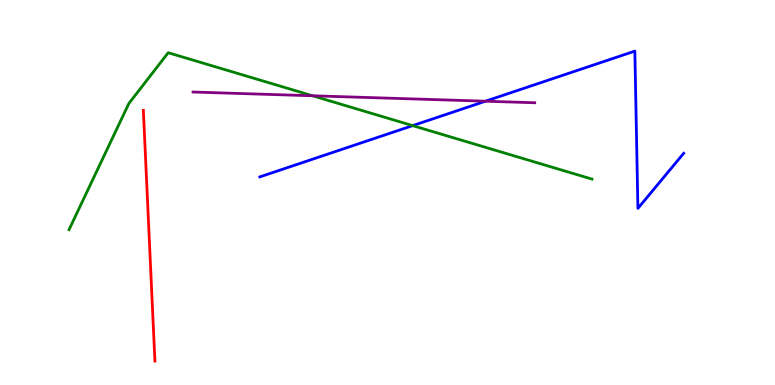[{'lines': ['blue', 'red'], 'intersections': []}, {'lines': ['green', 'red'], 'intersections': []}, {'lines': ['purple', 'red'], 'intersections': []}, {'lines': ['blue', 'green'], 'intersections': [{'x': 5.32, 'y': 6.74}]}, {'lines': ['blue', 'purple'], 'intersections': [{'x': 6.26, 'y': 7.37}]}, {'lines': ['green', 'purple'], 'intersections': [{'x': 4.03, 'y': 7.51}]}]